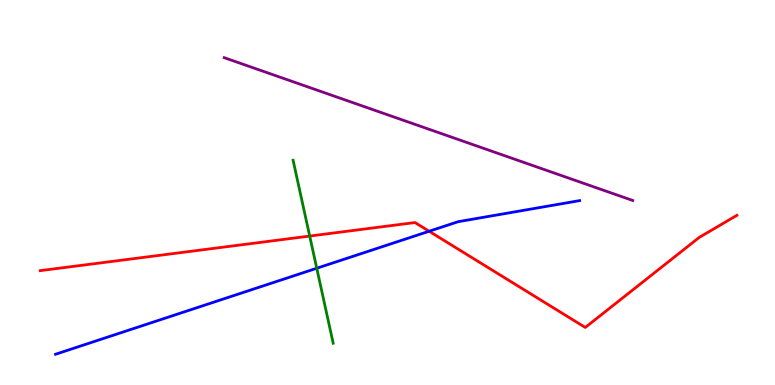[{'lines': ['blue', 'red'], 'intersections': [{'x': 5.54, 'y': 3.99}]}, {'lines': ['green', 'red'], 'intersections': [{'x': 4.0, 'y': 3.87}]}, {'lines': ['purple', 'red'], 'intersections': []}, {'lines': ['blue', 'green'], 'intersections': [{'x': 4.09, 'y': 3.03}]}, {'lines': ['blue', 'purple'], 'intersections': []}, {'lines': ['green', 'purple'], 'intersections': []}]